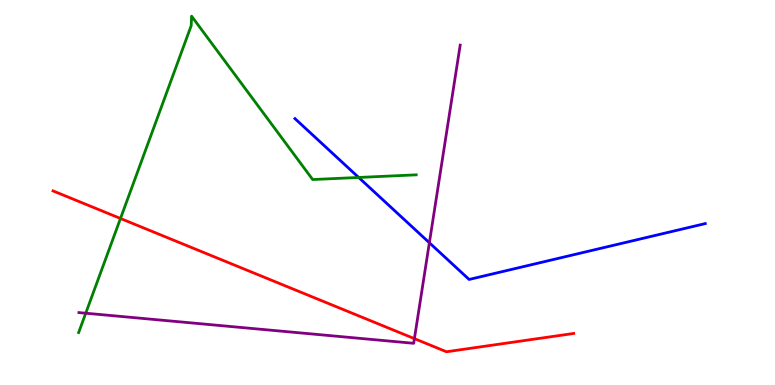[{'lines': ['blue', 'red'], 'intersections': []}, {'lines': ['green', 'red'], 'intersections': [{'x': 1.55, 'y': 4.33}]}, {'lines': ['purple', 'red'], 'intersections': [{'x': 5.35, 'y': 1.2}]}, {'lines': ['blue', 'green'], 'intersections': [{'x': 4.63, 'y': 5.39}]}, {'lines': ['blue', 'purple'], 'intersections': [{'x': 5.54, 'y': 3.69}]}, {'lines': ['green', 'purple'], 'intersections': [{'x': 1.11, 'y': 1.86}]}]